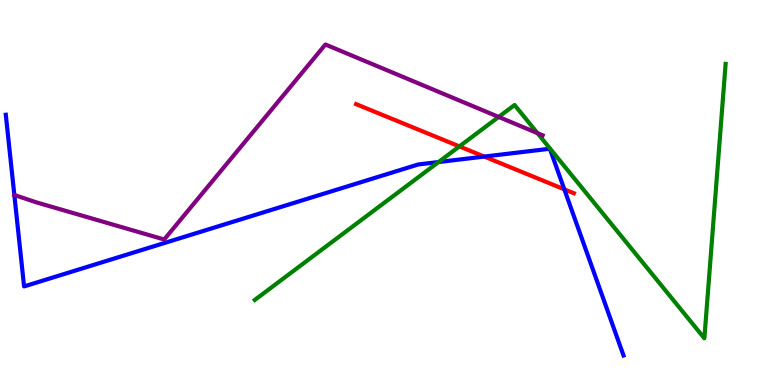[{'lines': ['blue', 'red'], 'intersections': [{'x': 6.25, 'y': 5.93}, {'x': 7.28, 'y': 5.08}]}, {'lines': ['green', 'red'], 'intersections': [{'x': 5.93, 'y': 6.2}]}, {'lines': ['purple', 'red'], 'intersections': []}, {'lines': ['blue', 'green'], 'intersections': [{'x': 5.66, 'y': 5.79}]}, {'lines': ['blue', 'purple'], 'intersections': [{'x': 0.185, 'y': 4.94}]}, {'lines': ['green', 'purple'], 'intersections': [{'x': 6.43, 'y': 6.96}, {'x': 6.94, 'y': 6.54}]}]